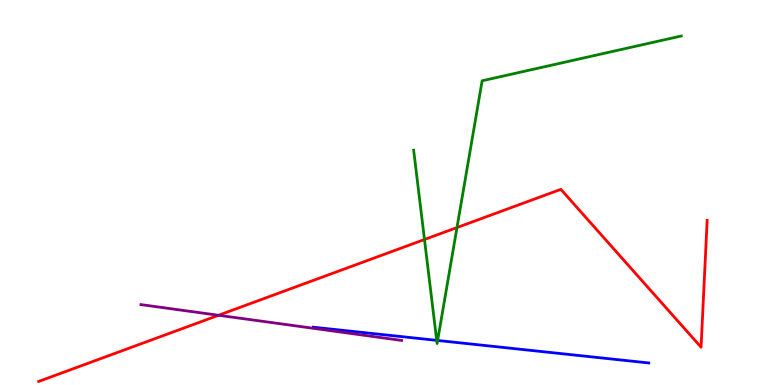[{'lines': ['blue', 'red'], 'intersections': []}, {'lines': ['green', 'red'], 'intersections': [{'x': 5.48, 'y': 3.78}, {'x': 5.9, 'y': 4.09}]}, {'lines': ['purple', 'red'], 'intersections': [{'x': 2.82, 'y': 1.81}]}, {'lines': ['blue', 'green'], 'intersections': [{'x': 5.64, 'y': 1.16}, {'x': 5.65, 'y': 1.16}]}, {'lines': ['blue', 'purple'], 'intersections': []}, {'lines': ['green', 'purple'], 'intersections': []}]